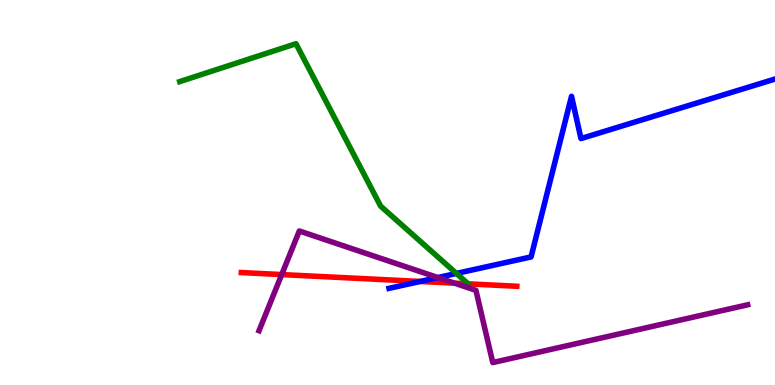[{'lines': ['blue', 'red'], 'intersections': [{'x': 5.42, 'y': 2.69}]}, {'lines': ['green', 'red'], 'intersections': []}, {'lines': ['purple', 'red'], 'intersections': [{'x': 3.63, 'y': 2.87}, {'x': 5.87, 'y': 2.64}]}, {'lines': ['blue', 'green'], 'intersections': [{'x': 5.89, 'y': 2.9}]}, {'lines': ['blue', 'purple'], 'intersections': [{'x': 5.65, 'y': 2.79}]}, {'lines': ['green', 'purple'], 'intersections': []}]